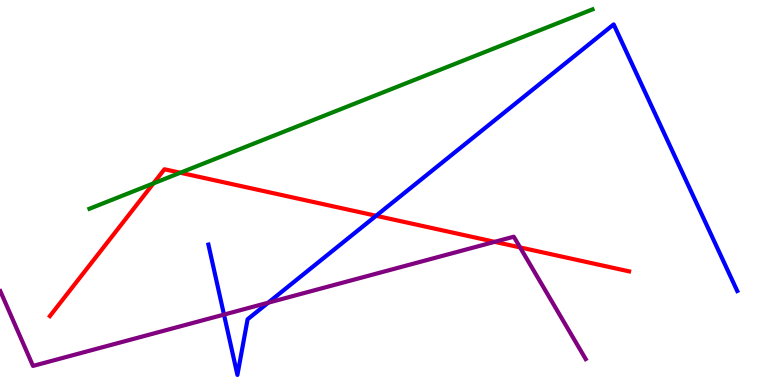[{'lines': ['blue', 'red'], 'intersections': [{'x': 4.85, 'y': 4.4}]}, {'lines': ['green', 'red'], 'intersections': [{'x': 1.98, 'y': 5.24}, {'x': 2.33, 'y': 5.51}]}, {'lines': ['purple', 'red'], 'intersections': [{'x': 6.38, 'y': 3.72}, {'x': 6.71, 'y': 3.57}]}, {'lines': ['blue', 'green'], 'intersections': []}, {'lines': ['blue', 'purple'], 'intersections': [{'x': 2.89, 'y': 1.83}, {'x': 3.46, 'y': 2.14}]}, {'lines': ['green', 'purple'], 'intersections': []}]